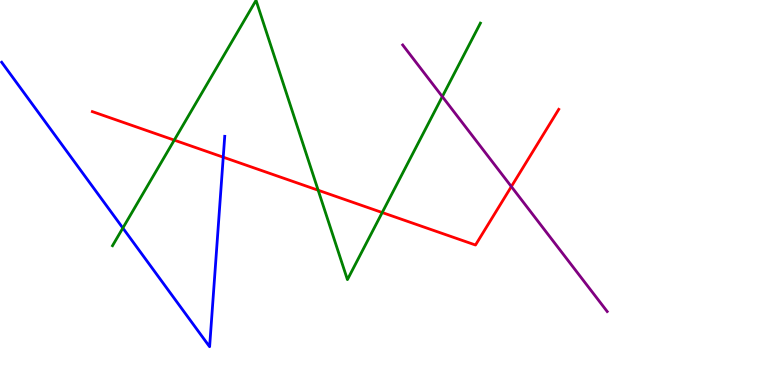[{'lines': ['blue', 'red'], 'intersections': [{'x': 2.88, 'y': 5.92}]}, {'lines': ['green', 'red'], 'intersections': [{'x': 2.25, 'y': 6.36}, {'x': 4.11, 'y': 5.06}, {'x': 4.93, 'y': 4.48}]}, {'lines': ['purple', 'red'], 'intersections': [{'x': 6.6, 'y': 5.15}]}, {'lines': ['blue', 'green'], 'intersections': [{'x': 1.59, 'y': 4.08}]}, {'lines': ['blue', 'purple'], 'intersections': []}, {'lines': ['green', 'purple'], 'intersections': [{'x': 5.71, 'y': 7.49}]}]